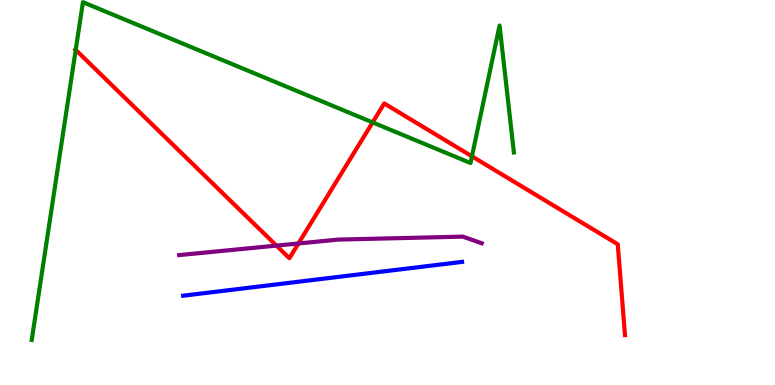[{'lines': ['blue', 'red'], 'intersections': []}, {'lines': ['green', 'red'], 'intersections': [{'x': 0.977, 'y': 8.7}, {'x': 4.81, 'y': 6.82}, {'x': 6.09, 'y': 5.94}]}, {'lines': ['purple', 'red'], 'intersections': [{'x': 3.57, 'y': 3.62}, {'x': 3.85, 'y': 3.68}]}, {'lines': ['blue', 'green'], 'intersections': []}, {'lines': ['blue', 'purple'], 'intersections': []}, {'lines': ['green', 'purple'], 'intersections': []}]